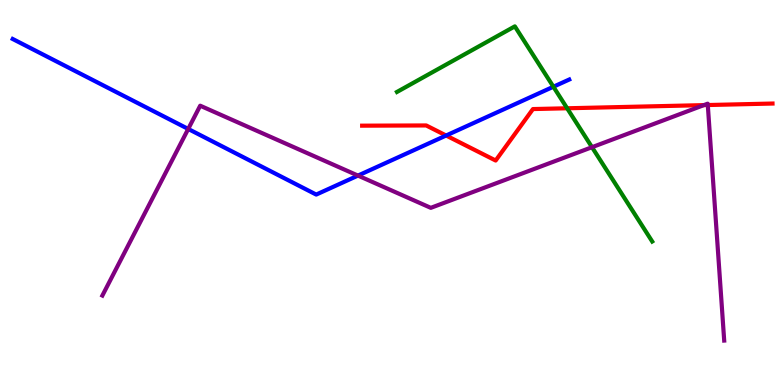[{'lines': ['blue', 'red'], 'intersections': [{'x': 5.76, 'y': 6.48}]}, {'lines': ['green', 'red'], 'intersections': [{'x': 7.32, 'y': 7.19}]}, {'lines': ['purple', 'red'], 'intersections': [{'x': 9.08, 'y': 7.27}, {'x': 9.13, 'y': 7.27}]}, {'lines': ['blue', 'green'], 'intersections': [{'x': 7.14, 'y': 7.75}]}, {'lines': ['blue', 'purple'], 'intersections': [{'x': 2.43, 'y': 6.65}, {'x': 4.62, 'y': 5.44}]}, {'lines': ['green', 'purple'], 'intersections': [{'x': 7.64, 'y': 6.18}]}]